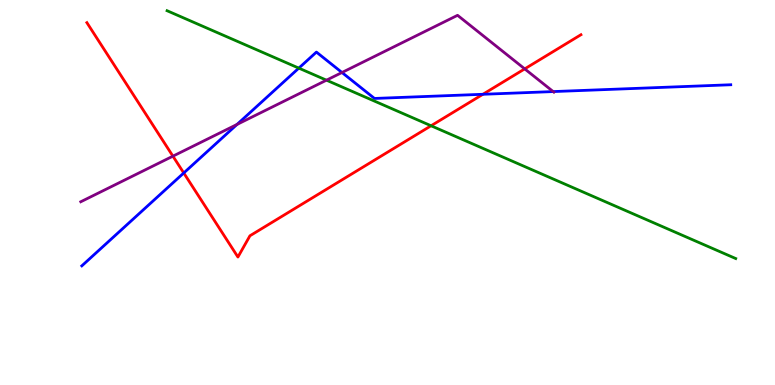[{'lines': ['blue', 'red'], 'intersections': [{'x': 2.37, 'y': 5.51}, {'x': 6.23, 'y': 7.55}]}, {'lines': ['green', 'red'], 'intersections': [{'x': 5.56, 'y': 6.73}]}, {'lines': ['purple', 'red'], 'intersections': [{'x': 2.23, 'y': 5.94}, {'x': 6.77, 'y': 8.21}]}, {'lines': ['blue', 'green'], 'intersections': [{'x': 3.86, 'y': 8.23}]}, {'lines': ['blue', 'purple'], 'intersections': [{'x': 3.06, 'y': 6.77}, {'x': 4.41, 'y': 8.12}, {'x': 7.14, 'y': 7.62}]}, {'lines': ['green', 'purple'], 'intersections': [{'x': 4.21, 'y': 7.92}]}]